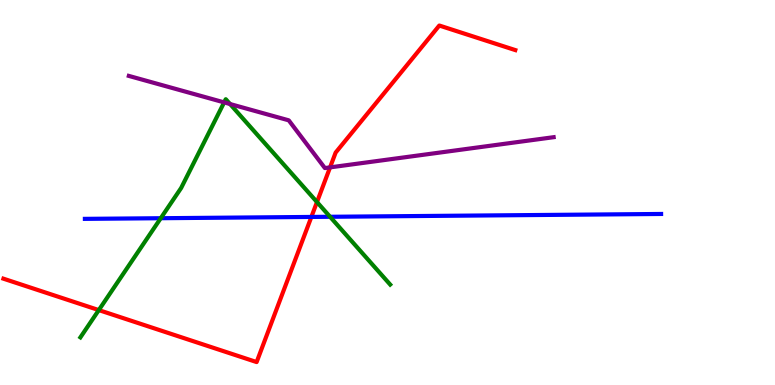[{'lines': ['blue', 'red'], 'intersections': [{'x': 4.02, 'y': 4.37}]}, {'lines': ['green', 'red'], 'intersections': [{'x': 1.27, 'y': 1.95}, {'x': 4.09, 'y': 4.75}]}, {'lines': ['purple', 'red'], 'intersections': [{'x': 4.26, 'y': 5.65}]}, {'lines': ['blue', 'green'], 'intersections': [{'x': 2.07, 'y': 4.33}, {'x': 4.26, 'y': 4.37}]}, {'lines': ['blue', 'purple'], 'intersections': []}, {'lines': ['green', 'purple'], 'intersections': [{'x': 2.89, 'y': 7.34}, {'x': 2.97, 'y': 7.3}]}]